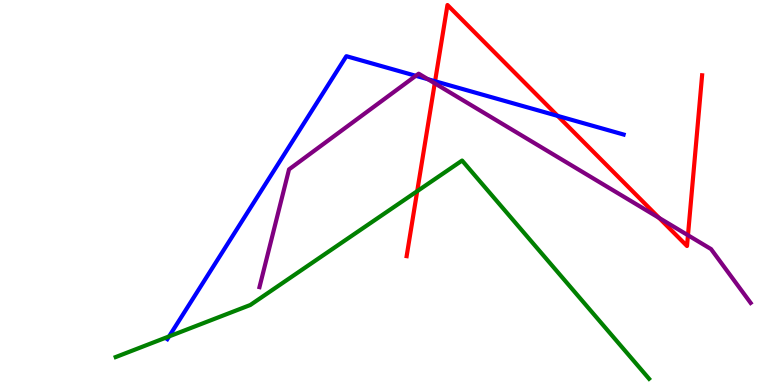[{'lines': ['blue', 'red'], 'intersections': [{'x': 5.61, 'y': 7.89}, {'x': 7.2, 'y': 6.99}]}, {'lines': ['green', 'red'], 'intersections': [{'x': 5.38, 'y': 5.03}]}, {'lines': ['purple', 'red'], 'intersections': [{'x': 5.61, 'y': 7.84}, {'x': 8.5, 'y': 4.34}, {'x': 8.88, 'y': 3.89}]}, {'lines': ['blue', 'green'], 'intersections': [{'x': 2.18, 'y': 1.26}]}, {'lines': ['blue', 'purple'], 'intersections': [{'x': 5.37, 'y': 8.03}, {'x': 5.52, 'y': 7.94}]}, {'lines': ['green', 'purple'], 'intersections': []}]